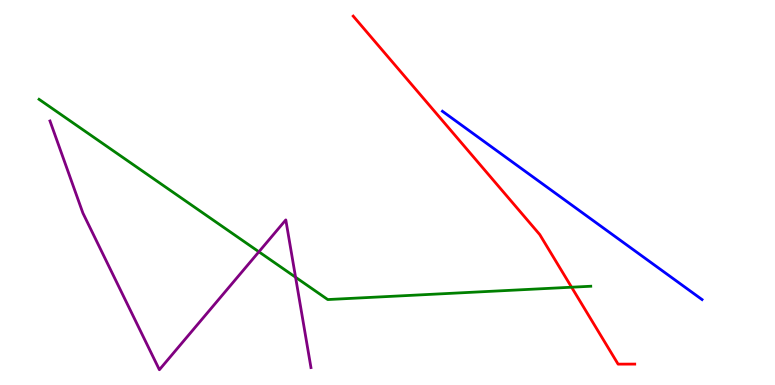[{'lines': ['blue', 'red'], 'intersections': []}, {'lines': ['green', 'red'], 'intersections': [{'x': 7.38, 'y': 2.54}]}, {'lines': ['purple', 'red'], 'intersections': []}, {'lines': ['blue', 'green'], 'intersections': []}, {'lines': ['blue', 'purple'], 'intersections': []}, {'lines': ['green', 'purple'], 'intersections': [{'x': 3.34, 'y': 3.46}, {'x': 3.81, 'y': 2.8}]}]